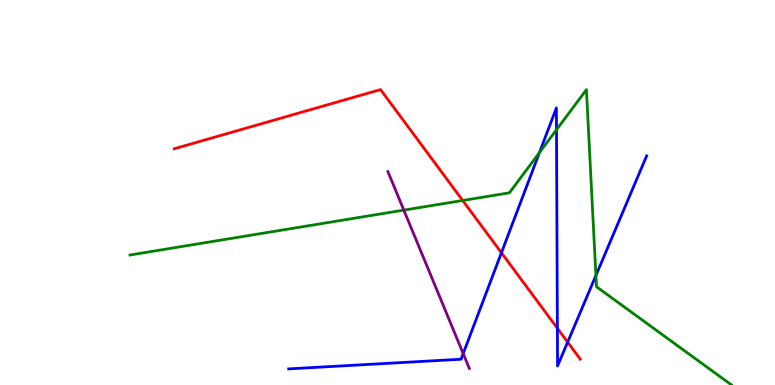[{'lines': ['blue', 'red'], 'intersections': [{'x': 6.47, 'y': 3.43}, {'x': 7.19, 'y': 1.47}, {'x': 7.32, 'y': 1.11}]}, {'lines': ['green', 'red'], 'intersections': [{'x': 5.97, 'y': 4.79}]}, {'lines': ['purple', 'red'], 'intersections': []}, {'lines': ['blue', 'green'], 'intersections': [{'x': 6.96, 'y': 6.04}, {'x': 7.18, 'y': 6.63}, {'x': 7.69, 'y': 2.84}]}, {'lines': ['blue', 'purple'], 'intersections': [{'x': 5.98, 'y': 0.816}]}, {'lines': ['green', 'purple'], 'intersections': [{'x': 5.21, 'y': 4.54}]}]